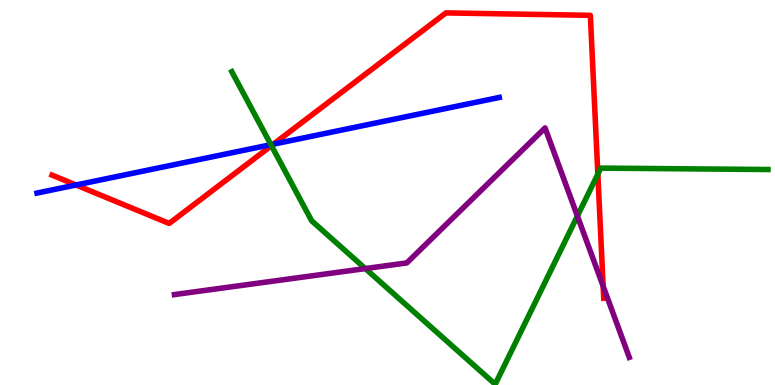[{'lines': ['blue', 'red'], 'intersections': [{'x': 0.981, 'y': 5.2}, {'x': 3.53, 'y': 6.26}]}, {'lines': ['green', 'red'], 'intersections': [{'x': 3.5, 'y': 6.22}, {'x': 7.71, 'y': 5.48}]}, {'lines': ['purple', 'red'], 'intersections': [{'x': 7.78, 'y': 2.57}]}, {'lines': ['blue', 'green'], 'intersections': [{'x': 3.5, 'y': 6.24}]}, {'lines': ['blue', 'purple'], 'intersections': []}, {'lines': ['green', 'purple'], 'intersections': [{'x': 4.71, 'y': 3.02}, {'x': 7.45, 'y': 4.39}]}]